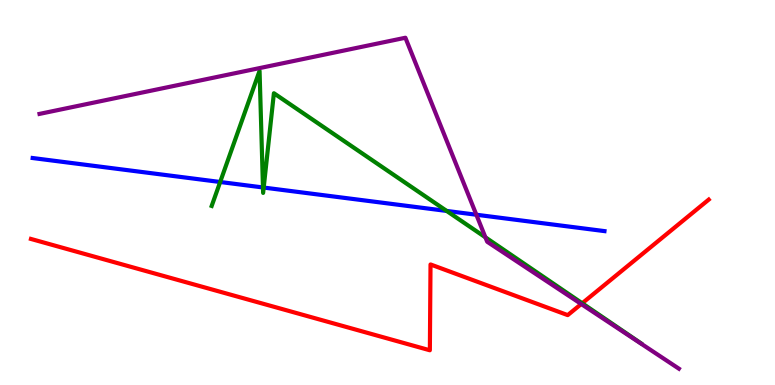[{'lines': ['blue', 'red'], 'intersections': []}, {'lines': ['green', 'red'], 'intersections': [{'x': 7.51, 'y': 2.12}]}, {'lines': ['purple', 'red'], 'intersections': [{'x': 7.5, 'y': 2.1}]}, {'lines': ['blue', 'green'], 'intersections': [{'x': 2.84, 'y': 5.27}, {'x': 3.39, 'y': 5.13}, {'x': 3.4, 'y': 5.13}, {'x': 5.76, 'y': 4.52}]}, {'lines': ['blue', 'purple'], 'intersections': [{'x': 6.15, 'y': 4.42}]}, {'lines': ['green', 'purple'], 'intersections': [{'x': 6.26, 'y': 3.84}]}]